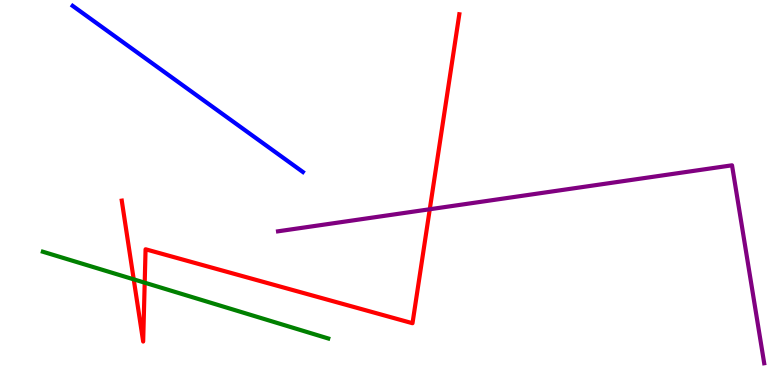[{'lines': ['blue', 'red'], 'intersections': []}, {'lines': ['green', 'red'], 'intersections': [{'x': 1.73, 'y': 2.74}, {'x': 1.87, 'y': 2.66}]}, {'lines': ['purple', 'red'], 'intersections': [{'x': 5.55, 'y': 4.56}]}, {'lines': ['blue', 'green'], 'intersections': []}, {'lines': ['blue', 'purple'], 'intersections': []}, {'lines': ['green', 'purple'], 'intersections': []}]